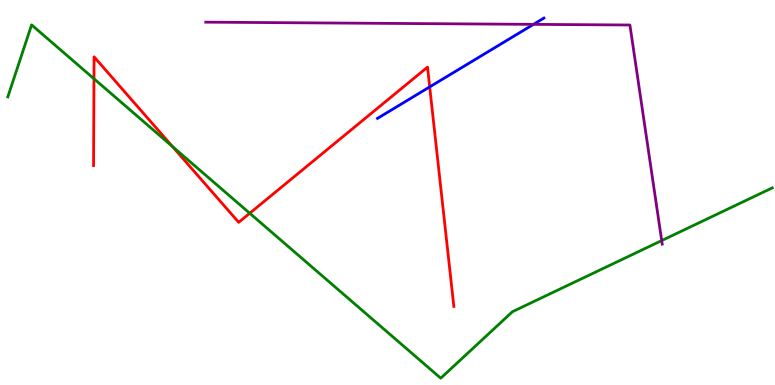[{'lines': ['blue', 'red'], 'intersections': [{'x': 5.54, 'y': 7.74}]}, {'lines': ['green', 'red'], 'intersections': [{'x': 1.21, 'y': 7.95}, {'x': 2.23, 'y': 6.19}, {'x': 3.22, 'y': 4.46}]}, {'lines': ['purple', 'red'], 'intersections': []}, {'lines': ['blue', 'green'], 'intersections': []}, {'lines': ['blue', 'purple'], 'intersections': [{'x': 6.88, 'y': 9.37}]}, {'lines': ['green', 'purple'], 'intersections': [{'x': 8.54, 'y': 3.75}]}]